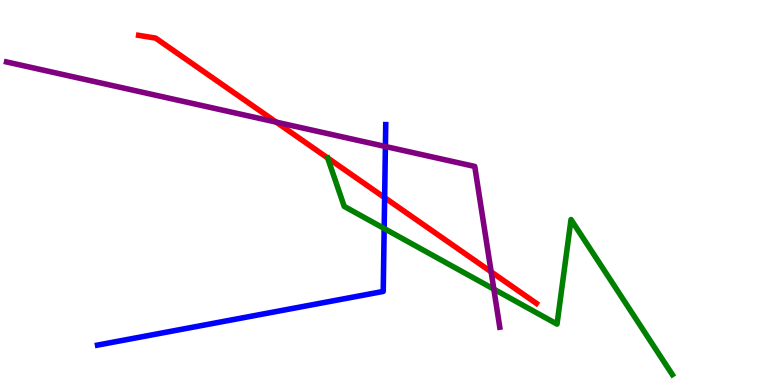[{'lines': ['blue', 'red'], 'intersections': [{'x': 4.96, 'y': 4.87}]}, {'lines': ['green', 'red'], 'intersections': []}, {'lines': ['purple', 'red'], 'intersections': [{'x': 3.56, 'y': 6.83}, {'x': 6.34, 'y': 2.94}]}, {'lines': ['blue', 'green'], 'intersections': [{'x': 4.96, 'y': 4.07}]}, {'lines': ['blue', 'purple'], 'intersections': [{'x': 4.97, 'y': 6.2}]}, {'lines': ['green', 'purple'], 'intersections': [{'x': 6.37, 'y': 2.49}]}]